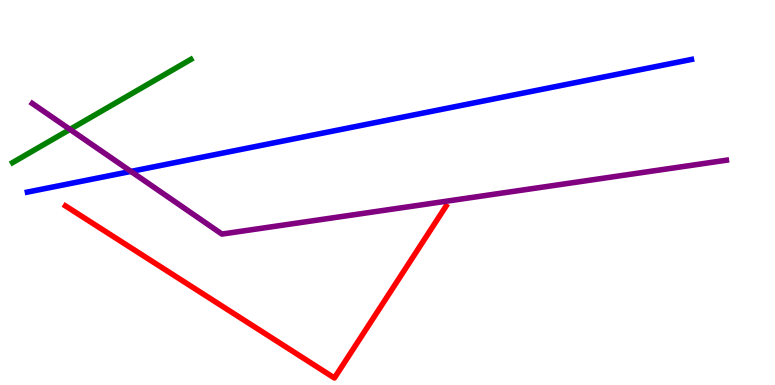[{'lines': ['blue', 'red'], 'intersections': []}, {'lines': ['green', 'red'], 'intersections': []}, {'lines': ['purple', 'red'], 'intersections': []}, {'lines': ['blue', 'green'], 'intersections': []}, {'lines': ['blue', 'purple'], 'intersections': [{'x': 1.69, 'y': 5.55}]}, {'lines': ['green', 'purple'], 'intersections': [{'x': 0.903, 'y': 6.64}]}]